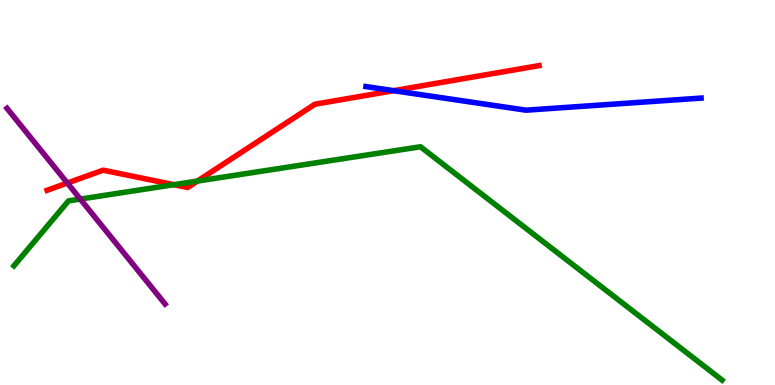[{'lines': ['blue', 'red'], 'intersections': [{'x': 5.08, 'y': 7.65}]}, {'lines': ['green', 'red'], 'intersections': [{'x': 2.24, 'y': 5.2}, {'x': 2.55, 'y': 5.3}]}, {'lines': ['purple', 'red'], 'intersections': [{'x': 0.869, 'y': 5.25}]}, {'lines': ['blue', 'green'], 'intersections': []}, {'lines': ['blue', 'purple'], 'intersections': []}, {'lines': ['green', 'purple'], 'intersections': [{'x': 1.04, 'y': 4.83}]}]